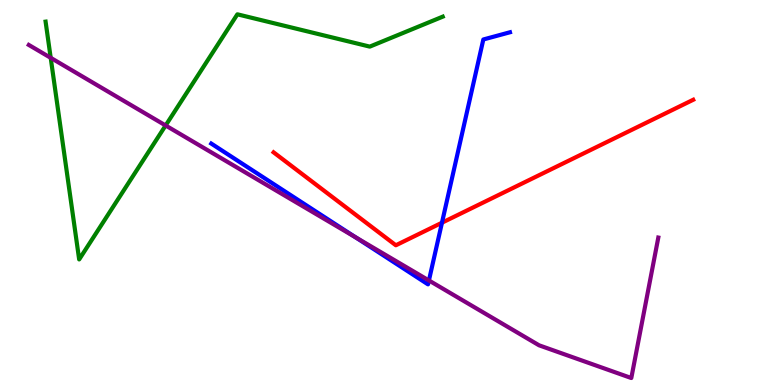[{'lines': ['blue', 'red'], 'intersections': [{'x': 5.7, 'y': 4.22}]}, {'lines': ['green', 'red'], 'intersections': []}, {'lines': ['purple', 'red'], 'intersections': []}, {'lines': ['blue', 'green'], 'intersections': []}, {'lines': ['blue', 'purple'], 'intersections': [{'x': 4.58, 'y': 3.84}, {'x': 5.53, 'y': 2.72}]}, {'lines': ['green', 'purple'], 'intersections': [{'x': 0.654, 'y': 8.5}, {'x': 2.14, 'y': 6.74}]}]